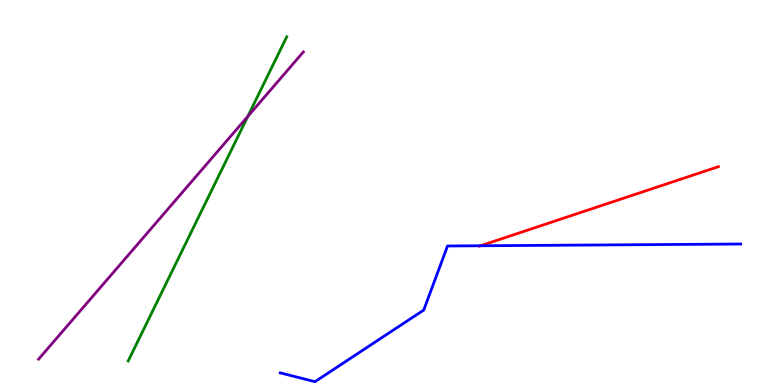[{'lines': ['blue', 'red'], 'intersections': [{'x': 6.2, 'y': 3.62}]}, {'lines': ['green', 'red'], 'intersections': []}, {'lines': ['purple', 'red'], 'intersections': []}, {'lines': ['blue', 'green'], 'intersections': []}, {'lines': ['blue', 'purple'], 'intersections': []}, {'lines': ['green', 'purple'], 'intersections': [{'x': 3.2, 'y': 6.98}]}]